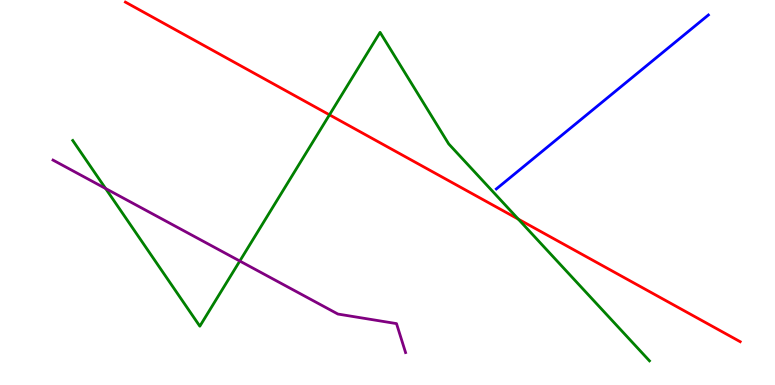[{'lines': ['blue', 'red'], 'intersections': []}, {'lines': ['green', 'red'], 'intersections': [{'x': 4.25, 'y': 7.02}, {'x': 6.69, 'y': 4.31}]}, {'lines': ['purple', 'red'], 'intersections': []}, {'lines': ['blue', 'green'], 'intersections': []}, {'lines': ['blue', 'purple'], 'intersections': []}, {'lines': ['green', 'purple'], 'intersections': [{'x': 1.36, 'y': 5.1}, {'x': 3.09, 'y': 3.22}]}]